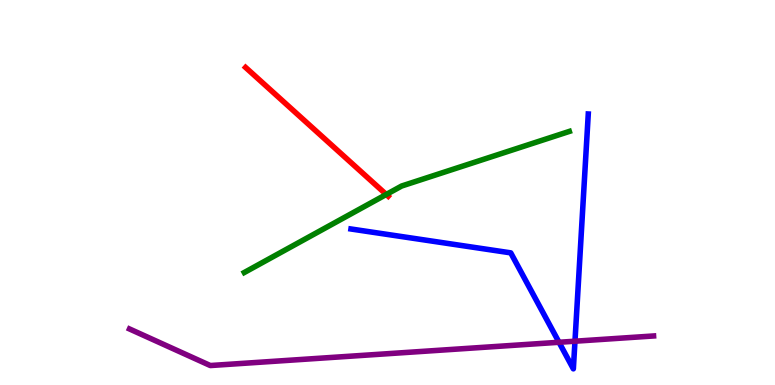[{'lines': ['blue', 'red'], 'intersections': []}, {'lines': ['green', 'red'], 'intersections': [{'x': 4.98, 'y': 4.95}]}, {'lines': ['purple', 'red'], 'intersections': []}, {'lines': ['blue', 'green'], 'intersections': []}, {'lines': ['blue', 'purple'], 'intersections': [{'x': 7.21, 'y': 1.11}, {'x': 7.42, 'y': 1.14}]}, {'lines': ['green', 'purple'], 'intersections': []}]